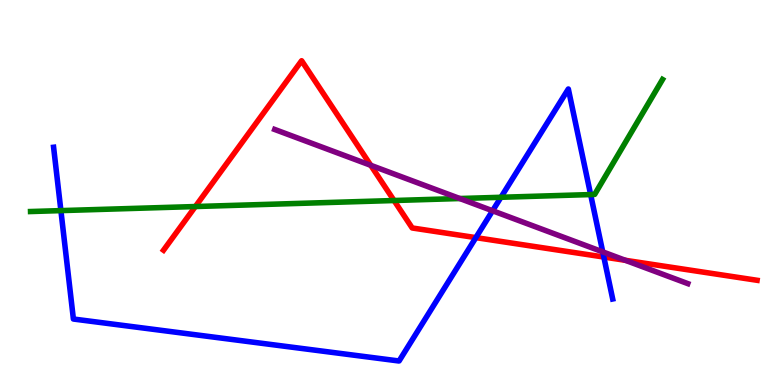[{'lines': ['blue', 'red'], 'intersections': [{'x': 6.14, 'y': 3.83}, {'x': 7.79, 'y': 3.32}]}, {'lines': ['green', 'red'], 'intersections': [{'x': 2.52, 'y': 4.64}, {'x': 5.08, 'y': 4.79}]}, {'lines': ['purple', 'red'], 'intersections': [{'x': 4.78, 'y': 5.71}, {'x': 8.07, 'y': 3.24}]}, {'lines': ['blue', 'green'], 'intersections': [{'x': 0.786, 'y': 4.53}, {'x': 6.46, 'y': 4.88}, {'x': 7.62, 'y': 4.95}]}, {'lines': ['blue', 'purple'], 'intersections': [{'x': 6.36, 'y': 4.53}, {'x': 7.78, 'y': 3.46}]}, {'lines': ['green', 'purple'], 'intersections': [{'x': 5.93, 'y': 4.84}]}]